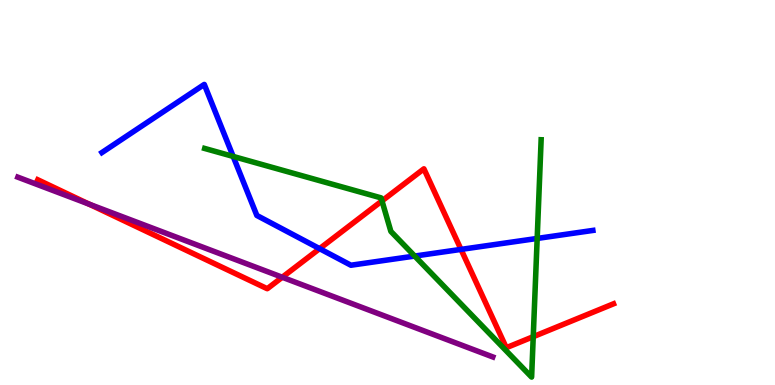[{'lines': ['blue', 'red'], 'intersections': [{'x': 4.12, 'y': 3.54}, {'x': 5.95, 'y': 3.52}]}, {'lines': ['green', 'red'], 'intersections': [{'x': 4.93, 'y': 4.78}, {'x': 6.88, 'y': 1.26}]}, {'lines': ['purple', 'red'], 'intersections': [{'x': 1.15, 'y': 4.7}, {'x': 3.64, 'y': 2.8}]}, {'lines': ['blue', 'green'], 'intersections': [{'x': 3.01, 'y': 5.94}, {'x': 5.35, 'y': 3.35}, {'x': 6.93, 'y': 3.81}]}, {'lines': ['blue', 'purple'], 'intersections': []}, {'lines': ['green', 'purple'], 'intersections': []}]